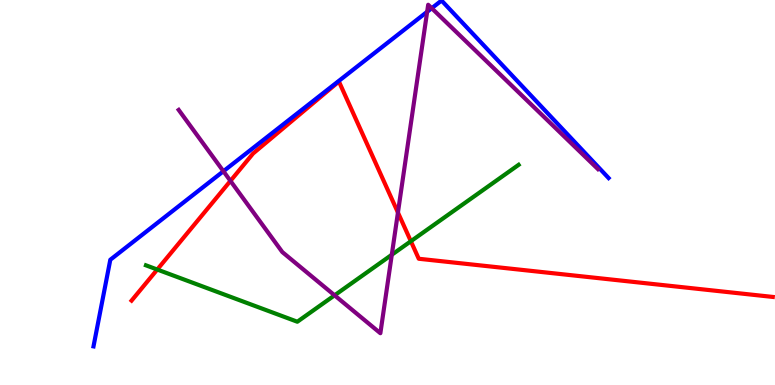[{'lines': ['blue', 'red'], 'intersections': []}, {'lines': ['green', 'red'], 'intersections': [{'x': 2.03, 'y': 3.0}, {'x': 5.3, 'y': 3.73}]}, {'lines': ['purple', 'red'], 'intersections': [{'x': 2.97, 'y': 5.3}, {'x': 5.13, 'y': 4.48}]}, {'lines': ['blue', 'green'], 'intersections': []}, {'lines': ['blue', 'purple'], 'intersections': [{'x': 2.88, 'y': 5.55}, {'x': 5.51, 'y': 9.69}, {'x': 5.57, 'y': 9.79}]}, {'lines': ['green', 'purple'], 'intersections': [{'x': 4.32, 'y': 2.33}, {'x': 5.06, 'y': 3.38}]}]